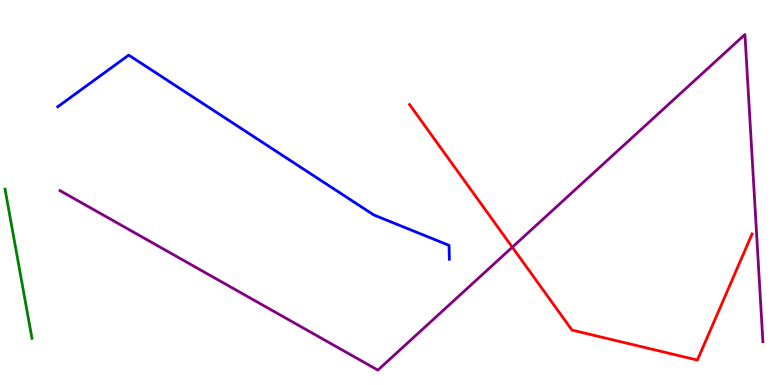[{'lines': ['blue', 'red'], 'intersections': []}, {'lines': ['green', 'red'], 'intersections': []}, {'lines': ['purple', 'red'], 'intersections': [{'x': 6.61, 'y': 3.58}]}, {'lines': ['blue', 'green'], 'intersections': []}, {'lines': ['blue', 'purple'], 'intersections': []}, {'lines': ['green', 'purple'], 'intersections': []}]